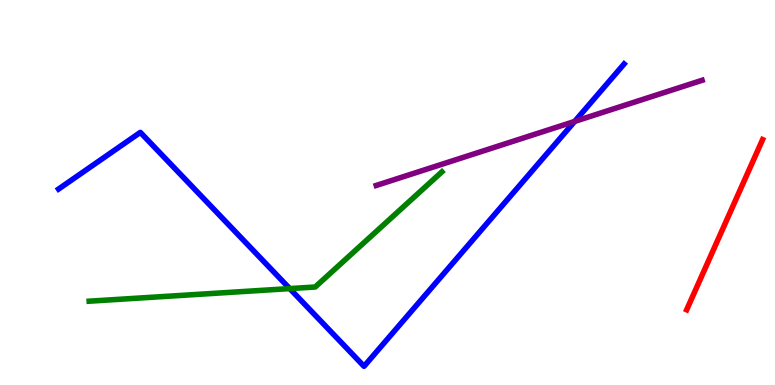[{'lines': ['blue', 'red'], 'intersections': []}, {'lines': ['green', 'red'], 'intersections': []}, {'lines': ['purple', 'red'], 'intersections': []}, {'lines': ['blue', 'green'], 'intersections': [{'x': 3.74, 'y': 2.5}]}, {'lines': ['blue', 'purple'], 'intersections': [{'x': 7.42, 'y': 6.85}]}, {'lines': ['green', 'purple'], 'intersections': []}]